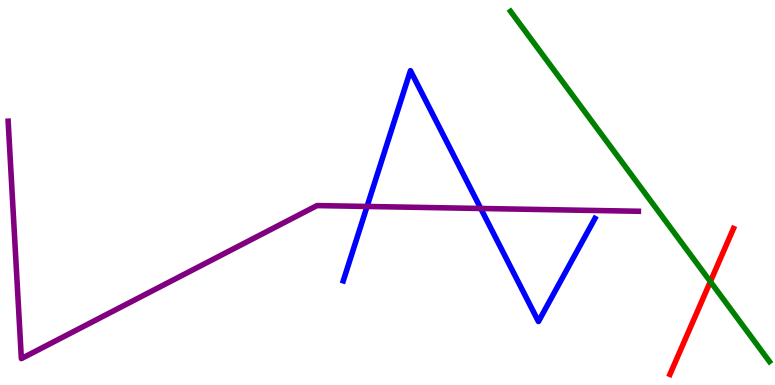[{'lines': ['blue', 'red'], 'intersections': []}, {'lines': ['green', 'red'], 'intersections': [{'x': 9.17, 'y': 2.69}]}, {'lines': ['purple', 'red'], 'intersections': []}, {'lines': ['blue', 'green'], 'intersections': []}, {'lines': ['blue', 'purple'], 'intersections': [{'x': 4.74, 'y': 4.64}, {'x': 6.2, 'y': 4.59}]}, {'lines': ['green', 'purple'], 'intersections': []}]